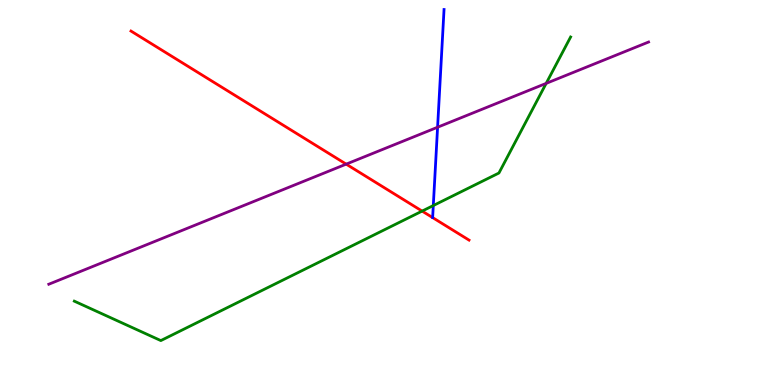[{'lines': ['blue', 'red'], 'intersections': []}, {'lines': ['green', 'red'], 'intersections': [{'x': 5.45, 'y': 4.52}]}, {'lines': ['purple', 'red'], 'intersections': [{'x': 4.47, 'y': 5.74}]}, {'lines': ['blue', 'green'], 'intersections': [{'x': 5.59, 'y': 4.66}]}, {'lines': ['blue', 'purple'], 'intersections': [{'x': 5.65, 'y': 6.7}]}, {'lines': ['green', 'purple'], 'intersections': [{'x': 7.05, 'y': 7.83}]}]